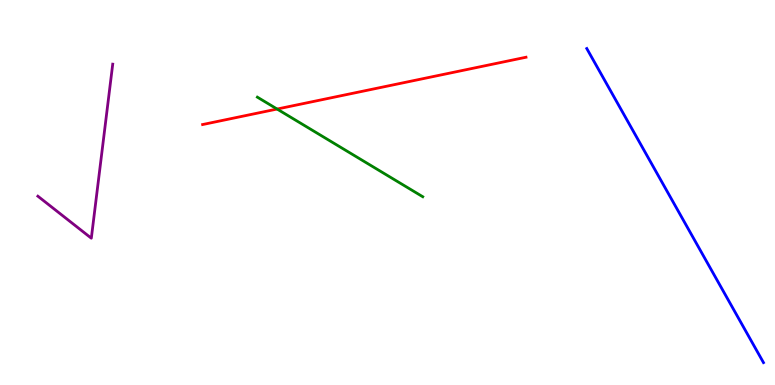[{'lines': ['blue', 'red'], 'intersections': []}, {'lines': ['green', 'red'], 'intersections': [{'x': 3.58, 'y': 7.17}]}, {'lines': ['purple', 'red'], 'intersections': []}, {'lines': ['blue', 'green'], 'intersections': []}, {'lines': ['blue', 'purple'], 'intersections': []}, {'lines': ['green', 'purple'], 'intersections': []}]